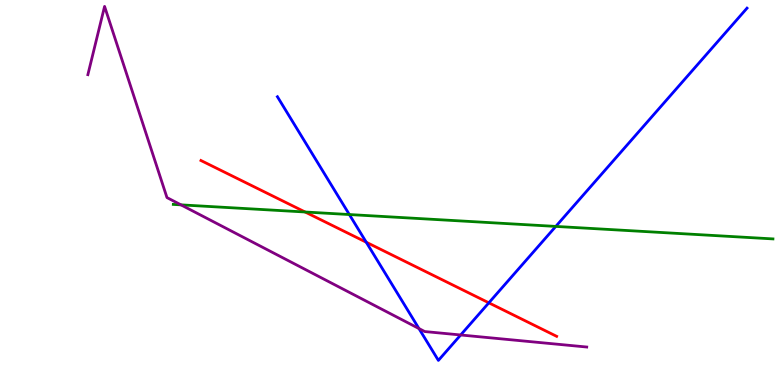[{'lines': ['blue', 'red'], 'intersections': [{'x': 4.73, 'y': 3.71}, {'x': 6.31, 'y': 2.13}]}, {'lines': ['green', 'red'], 'intersections': [{'x': 3.94, 'y': 4.49}]}, {'lines': ['purple', 'red'], 'intersections': []}, {'lines': ['blue', 'green'], 'intersections': [{'x': 4.51, 'y': 4.43}, {'x': 7.17, 'y': 4.12}]}, {'lines': ['blue', 'purple'], 'intersections': [{'x': 5.41, 'y': 1.47}, {'x': 5.94, 'y': 1.3}]}, {'lines': ['green', 'purple'], 'intersections': [{'x': 2.33, 'y': 4.68}]}]